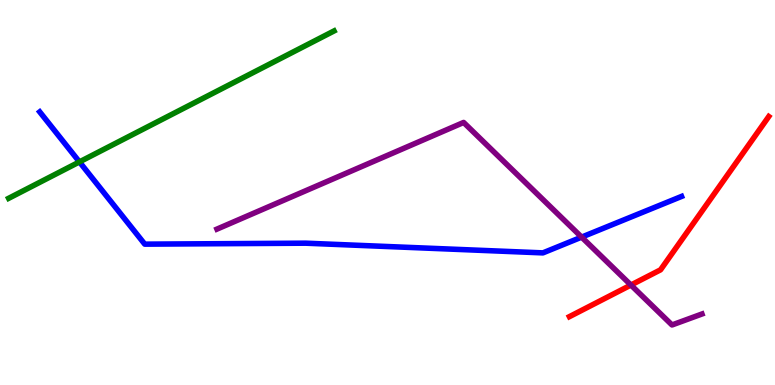[{'lines': ['blue', 'red'], 'intersections': []}, {'lines': ['green', 'red'], 'intersections': []}, {'lines': ['purple', 'red'], 'intersections': [{'x': 8.14, 'y': 2.6}]}, {'lines': ['blue', 'green'], 'intersections': [{'x': 1.03, 'y': 5.79}]}, {'lines': ['blue', 'purple'], 'intersections': [{'x': 7.5, 'y': 3.84}]}, {'lines': ['green', 'purple'], 'intersections': []}]